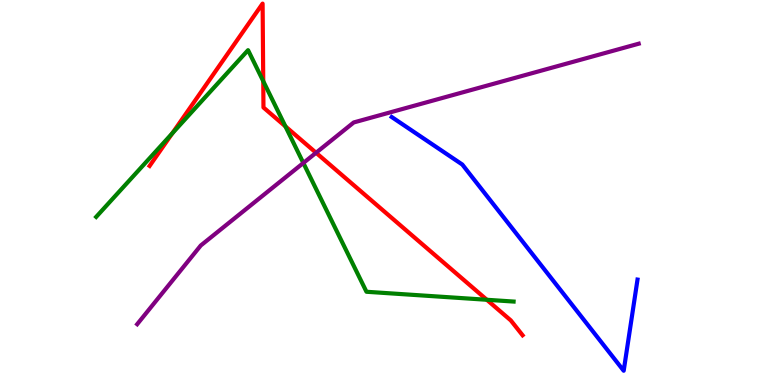[{'lines': ['blue', 'red'], 'intersections': []}, {'lines': ['green', 'red'], 'intersections': [{'x': 2.22, 'y': 6.54}, {'x': 3.4, 'y': 7.89}, {'x': 3.68, 'y': 6.72}, {'x': 6.28, 'y': 2.21}]}, {'lines': ['purple', 'red'], 'intersections': [{'x': 4.08, 'y': 6.03}]}, {'lines': ['blue', 'green'], 'intersections': []}, {'lines': ['blue', 'purple'], 'intersections': []}, {'lines': ['green', 'purple'], 'intersections': [{'x': 3.91, 'y': 5.77}]}]